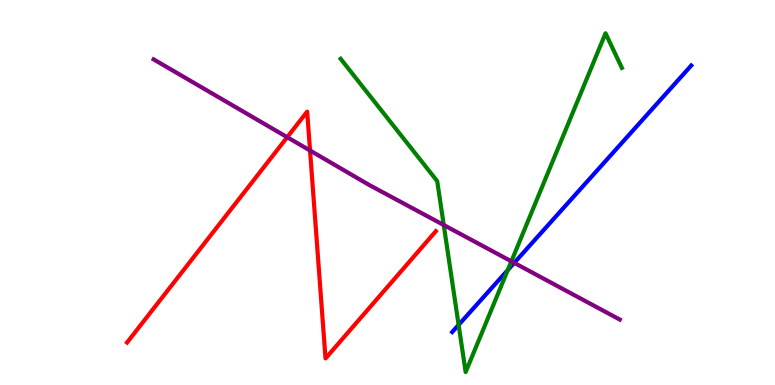[{'lines': ['blue', 'red'], 'intersections': []}, {'lines': ['green', 'red'], 'intersections': []}, {'lines': ['purple', 'red'], 'intersections': [{'x': 3.71, 'y': 6.44}, {'x': 4.0, 'y': 6.09}]}, {'lines': ['blue', 'green'], 'intersections': [{'x': 5.92, 'y': 1.56}, {'x': 6.55, 'y': 2.98}]}, {'lines': ['blue', 'purple'], 'intersections': [{'x': 6.64, 'y': 3.17}]}, {'lines': ['green', 'purple'], 'intersections': [{'x': 5.73, 'y': 4.16}, {'x': 6.6, 'y': 3.21}]}]